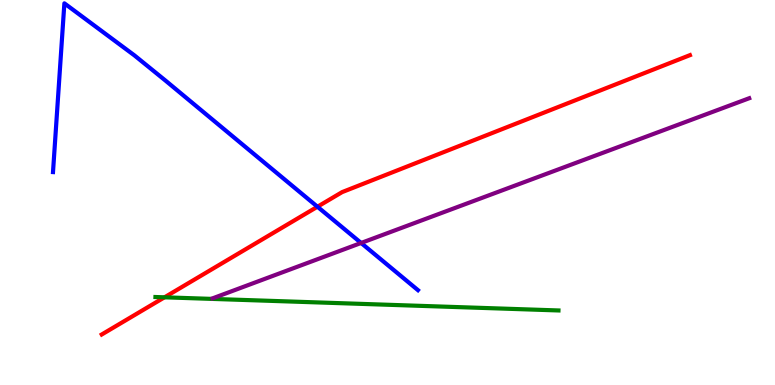[{'lines': ['blue', 'red'], 'intersections': [{'x': 4.1, 'y': 4.63}]}, {'lines': ['green', 'red'], 'intersections': [{'x': 2.12, 'y': 2.28}]}, {'lines': ['purple', 'red'], 'intersections': []}, {'lines': ['blue', 'green'], 'intersections': []}, {'lines': ['blue', 'purple'], 'intersections': [{'x': 4.66, 'y': 3.69}]}, {'lines': ['green', 'purple'], 'intersections': []}]